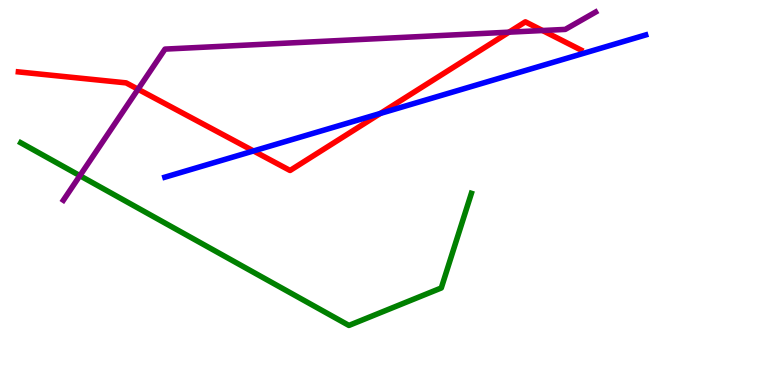[{'lines': ['blue', 'red'], 'intersections': [{'x': 3.27, 'y': 6.08}, {'x': 4.91, 'y': 7.05}]}, {'lines': ['green', 'red'], 'intersections': []}, {'lines': ['purple', 'red'], 'intersections': [{'x': 1.78, 'y': 7.68}, {'x': 6.57, 'y': 9.16}, {'x': 7.0, 'y': 9.21}]}, {'lines': ['blue', 'green'], 'intersections': []}, {'lines': ['blue', 'purple'], 'intersections': []}, {'lines': ['green', 'purple'], 'intersections': [{'x': 1.03, 'y': 5.44}]}]